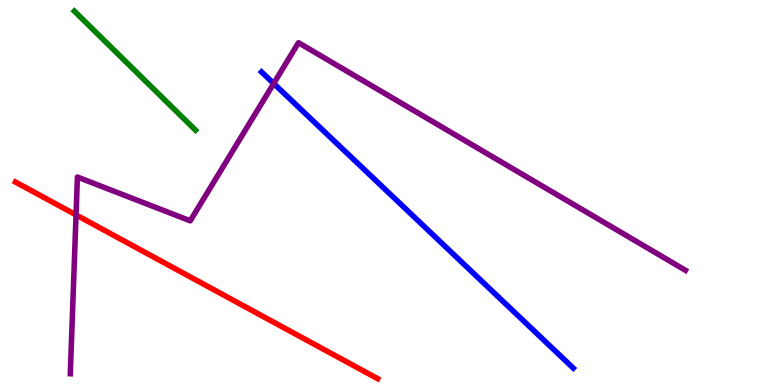[{'lines': ['blue', 'red'], 'intersections': []}, {'lines': ['green', 'red'], 'intersections': []}, {'lines': ['purple', 'red'], 'intersections': [{'x': 0.981, 'y': 4.42}]}, {'lines': ['blue', 'green'], 'intersections': []}, {'lines': ['blue', 'purple'], 'intersections': [{'x': 3.53, 'y': 7.83}]}, {'lines': ['green', 'purple'], 'intersections': []}]